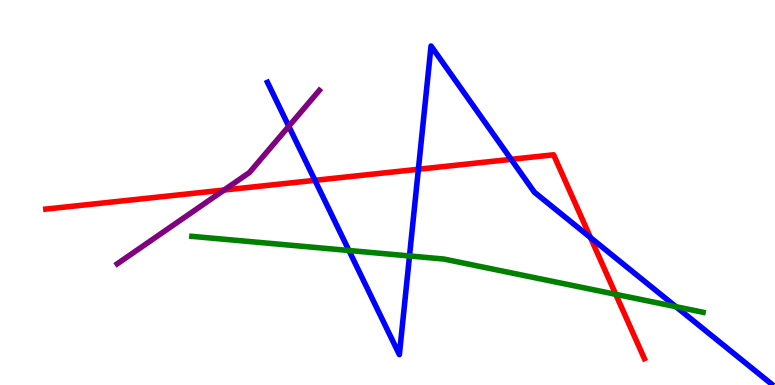[{'lines': ['blue', 'red'], 'intersections': [{'x': 4.06, 'y': 5.32}, {'x': 5.4, 'y': 5.6}, {'x': 6.6, 'y': 5.86}, {'x': 7.62, 'y': 3.83}]}, {'lines': ['green', 'red'], 'intersections': [{'x': 7.95, 'y': 2.35}]}, {'lines': ['purple', 'red'], 'intersections': [{'x': 2.89, 'y': 5.06}]}, {'lines': ['blue', 'green'], 'intersections': [{'x': 4.5, 'y': 3.49}, {'x': 5.28, 'y': 3.35}, {'x': 8.72, 'y': 2.03}]}, {'lines': ['blue', 'purple'], 'intersections': [{'x': 3.73, 'y': 6.72}]}, {'lines': ['green', 'purple'], 'intersections': []}]